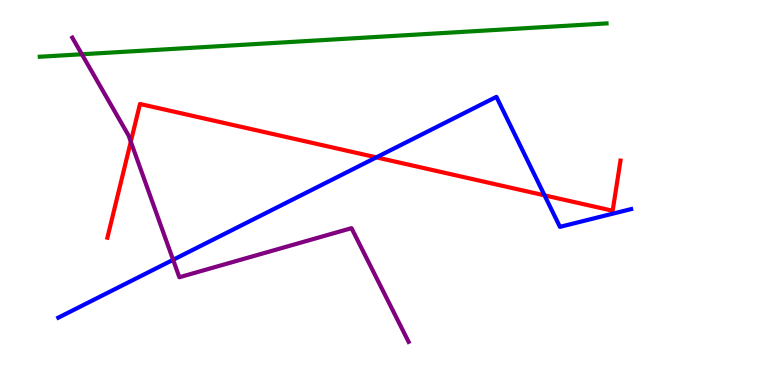[{'lines': ['blue', 'red'], 'intersections': [{'x': 4.86, 'y': 5.91}, {'x': 7.03, 'y': 4.93}]}, {'lines': ['green', 'red'], 'intersections': []}, {'lines': ['purple', 'red'], 'intersections': [{'x': 1.69, 'y': 6.32}]}, {'lines': ['blue', 'green'], 'intersections': []}, {'lines': ['blue', 'purple'], 'intersections': [{'x': 2.23, 'y': 3.25}]}, {'lines': ['green', 'purple'], 'intersections': [{'x': 1.06, 'y': 8.59}]}]